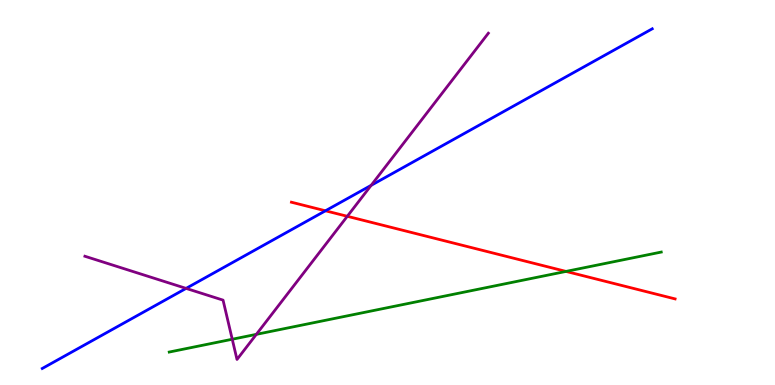[{'lines': ['blue', 'red'], 'intersections': [{'x': 4.2, 'y': 4.53}]}, {'lines': ['green', 'red'], 'intersections': [{'x': 7.3, 'y': 2.95}]}, {'lines': ['purple', 'red'], 'intersections': [{'x': 4.48, 'y': 4.38}]}, {'lines': ['blue', 'green'], 'intersections': []}, {'lines': ['blue', 'purple'], 'intersections': [{'x': 2.4, 'y': 2.51}, {'x': 4.79, 'y': 5.19}]}, {'lines': ['green', 'purple'], 'intersections': [{'x': 3.0, 'y': 1.19}, {'x': 3.31, 'y': 1.32}]}]